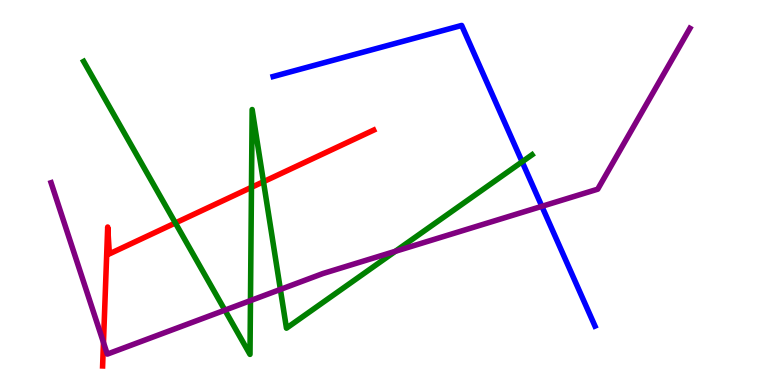[{'lines': ['blue', 'red'], 'intersections': []}, {'lines': ['green', 'red'], 'intersections': [{'x': 2.26, 'y': 4.21}, {'x': 3.24, 'y': 5.13}, {'x': 3.4, 'y': 5.28}]}, {'lines': ['purple', 'red'], 'intersections': [{'x': 1.34, 'y': 1.1}]}, {'lines': ['blue', 'green'], 'intersections': [{'x': 6.74, 'y': 5.8}]}, {'lines': ['blue', 'purple'], 'intersections': [{'x': 6.99, 'y': 4.64}]}, {'lines': ['green', 'purple'], 'intersections': [{'x': 2.9, 'y': 1.94}, {'x': 3.23, 'y': 2.19}, {'x': 3.62, 'y': 2.48}, {'x': 5.1, 'y': 3.47}]}]